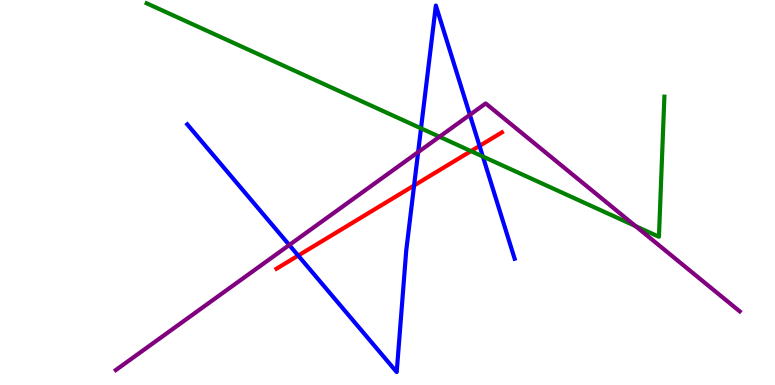[{'lines': ['blue', 'red'], 'intersections': [{'x': 3.85, 'y': 3.36}, {'x': 5.34, 'y': 5.18}, {'x': 6.19, 'y': 6.21}]}, {'lines': ['green', 'red'], 'intersections': [{'x': 6.08, 'y': 6.08}]}, {'lines': ['purple', 'red'], 'intersections': []}, {'lines': ['blue', 'green'], 'intersections': [{'x': 5.43, 'y': 6.67}, {'x': 6.23, 'y': 5.93}]}, {'lines': ['blue', 'purple'], 'intersections': [{'x': 3.73, 'y': 3.64}, {'x': 5.4, 'y': 6.05}, {'x': 6.06, 'y': 7.02}]}, {'lines': ['green', 'purple'], 'intersections': [{'x': 5.67, 'y': 6.45}, {'x': 8.2, 'y': 4.13}]}]